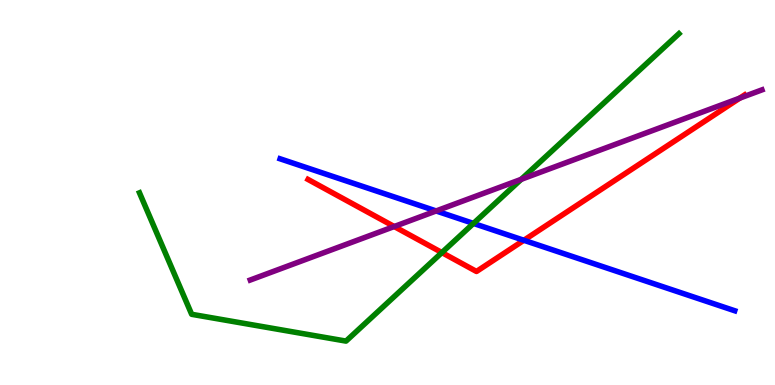[{'lines': ['blue', 'red'], 'intersections': [{'x': 6.76, 'y': 3.76}]}, {'lines': ['green', 'red'], 'intersections': [{'x': 5.7, 'y': 3.44}]}, {'lines': ['purple', 'red'], 'intersections': [{'x': 5.09, 'y': 4.12}, {'x': 9.55, 'y': 7.45}]}, {'lines': ['blue', 'green'], 'intersections': [{'x': 6.11, 'y': 4.2}]}, {'lines': ['blue', 'purple'], 'intersections': [{'x': 5.63, 'y': 4.52}]}, {'lines': ['green', 'purple'], 'intersections': [{'x': 6.73, 'y': 5.34}]}]